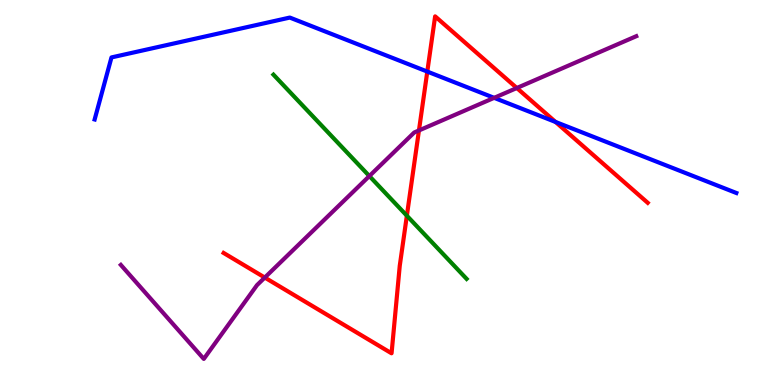[{'lines': ['blue', 'red'], 'intersections': [{'x': 5.51, 'y': 8.14}, {'x': 7.17, 'y': 6.83}]}, {'lines': ['green', 'red'], 'intersections': [{'x': 5.25, 'y': 4.4}]}, {'lines': ['purple', 'red'], 'intersections': [{'x': 3.42, 'y': 2.79}, {'x': 5.41, 'y': 6.61}, {'x': 6.67, 'y': 7.71}]}, {'lines': ['blue', 'green'], 'intersections': []}, {'lines': ['blue', 'purple'], 'intersections': [{'x': 6.38, 'y': 7.46}]}, {'lines': ['green', 'purple'], 'intersections': [{'x': 4.77, 'y': 5.43}]}]